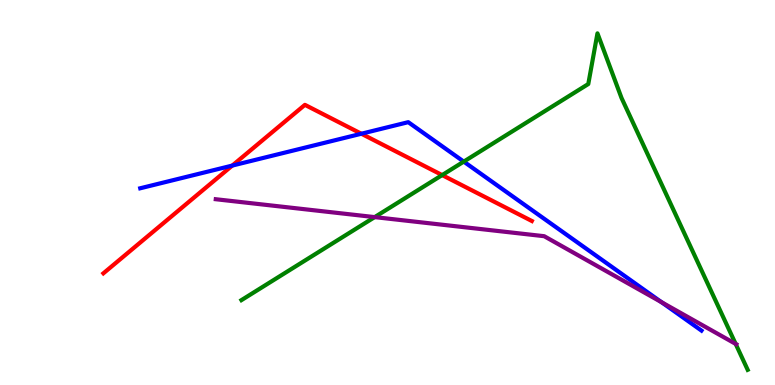[{'lines': ['blue', 'red'], 'intersections': [{'x': 3.0, 'y': 5.7}, {'x': 4.66, 'y': 6.53}]}, {'lines': ['green', 'red'], 'intersections': [{'x': 5.71, 'y': 5.45}]}, {'lines': ['purple', 'red'], 'intersections': []}, {'lines': ['blue', 'green'], 'intersections': [{'x': 5.98, 'y': 5.8}]}, {'lines': ['blue', 'purple'], 'intersections': [{'x': 8.54, 'y': 2.15}]}, {'lines': ['green', 'purple'], 'intersections': [{'x': 4.83, 'y': 4.36}, {'x': 9.49, 'y': 1.07}]}]